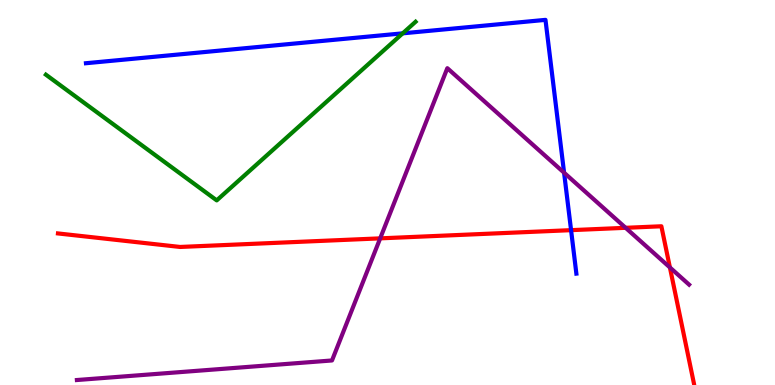[{'lines': ['blue', 'red'], 'intersections': [{'x': 7.37, 'y': 4.02}]}, {'lines': ['green', 'red'], 'intersections': []}, {'lines': ['purple', 'red'], 'intersections': [{'x': 4.91, 'y': 3.81}, {'x': 8.07, 'y': 4.08}, {'x': 8.64, 'y': 3.05}]}, {'lines': ['blue', 'green'], 'intersections': [{'x': 5.2, 'y': 9.13}]}, {'lines': ['blue', 'purple'], 'intersections': [{'x': 7.28, 'y': 5.51}]}, {'lines': ['green', 'purple'], 'intersections': []}]